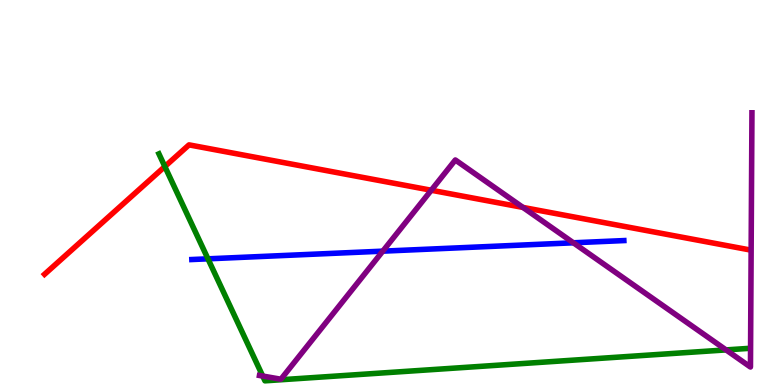[{'lines': ['blue', 'red'], 'intersections': []}, {'lines': ['green', 'red'], 'intersections': [{'x': 2.13, 'y': 5.67}]}, {'lines': ['purple', 'red'], 'intersections': [{'x': 5.56, 'y': 5.06}, {'x': 6.75, 'y': 4.61}]}, {'lines': ['blue', 'green'], 'intersections': [{'x': 2.68, 'y': 3.28}]}, {'lines': ['blue', 'purple'], 'intersections': [{'x': 4.94, 'y': 3.48}, {'x': 7.4, 'y': 3.69}]}, {'lines': ['green', 'purple'], 'intersections': [{'x': 3.39, 'y': 0.233}, {'x': 9.37, 'y': 0.912}]}]